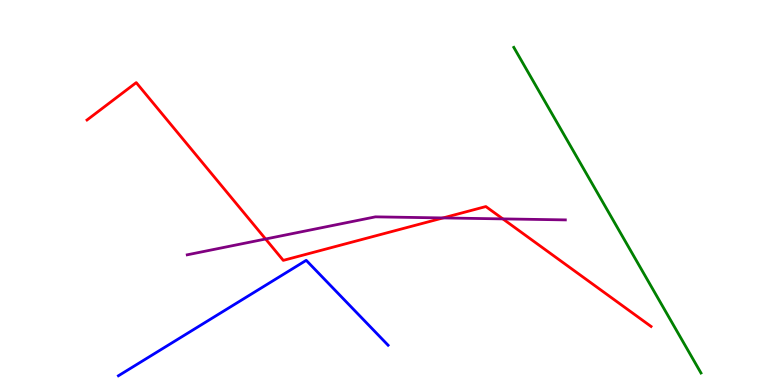[{'lines': ['blue', 'red'], 'intersections': []}, {'lines': ['green', 'red'], 'intersections': []}, {'lines': ['purple', 'red'], 'intersections': [{'x': 3.43, 'y': 3.79}, {'x': 5.72, 'y': 4.34}, {'x': 6.49, 'y': 4.31}]}, {'lines': ['blue', 'green'], 'intersections': []}, {'lines': ['blue', 'purple'], 'intersections': []}, {'lines': ['green', 'purple'], 'intersections': []}]